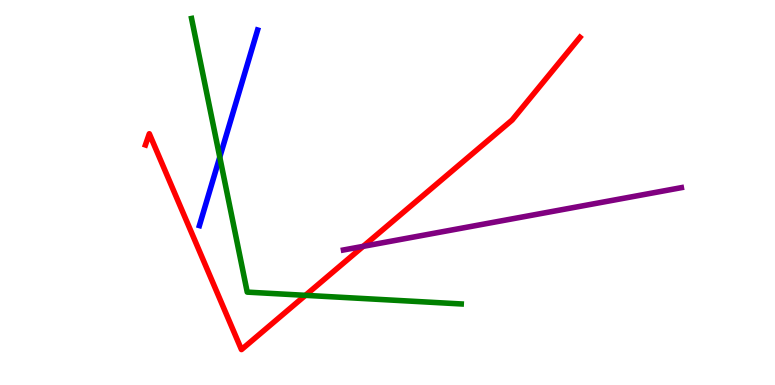[{'lines': ['blue', 'red'], 'intersections': []}, {'lines': ['green', 'red'], 'intersections': [{'x': 3.94, 'y': 2.33}]}, {'lines': ['purple', 'red'], 'intersections': [{'x': 4.69, 'y': 3.6}]}, {'lines': ['blue', 'green'], 'intersections': [{'x': 2.84, 'y': 5.92}]}, {'lines': ['blue', 'purple'], 'intersections': []}, {'lines': ['green', 'purple'], 'intersections': []}]